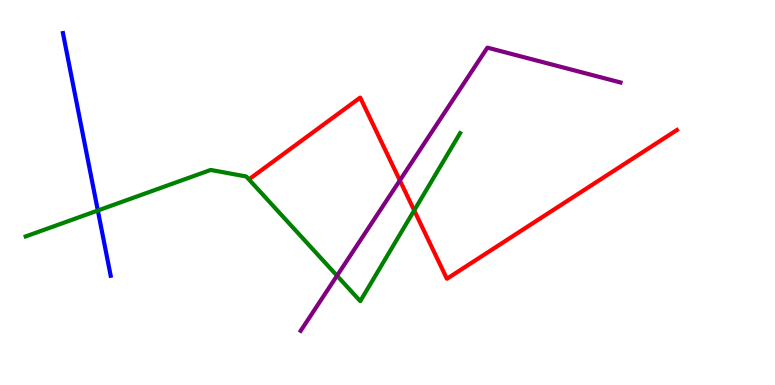[{'lines': ['blue', 'red'], 'intersections': []}, {'lines': ['green', 'red'], 'intersections': [{'x': 5.34, 'y': 4.54}]}, {'lines': ['purple', 'red'], 'intersections': [{'x': 5.16, 'y': 5.31}]}, {'lines': ['blue', 'green'], 'intersections': [{'x': 1.26, 'y': 4.53}]}, {'lines': ['blue', 'purple'], 'intersections': []}, {'lines': ['green', 'purple'], 'intersections': [{'x': 4.35, 'y': 2.84}]}]